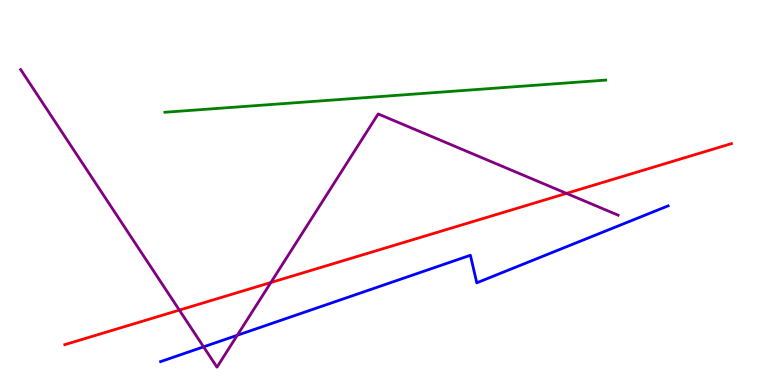[{'lines': ['blue', 'red'], 'intersections': []}, {'lines': ['green', 'red'], 'intersections': []}, {'lines': ['purple', 'red'], 'intersections': [{'x': 2.31, 'y': 1.95}, {'x': 3.49, 'y': 2.66}, {'x': 7.31, 'y': 4.98}]}, {'lines': ['blue', 'green'], 'intersections': []}, {'lines': ['blue', 'purple'], 'intersections': [{'x': 2.63, 'y': 0.991}, {'x': 3.06, 'y': 1.29}]}, {'lines': ['green', 'purple'], 'intersections': []}]